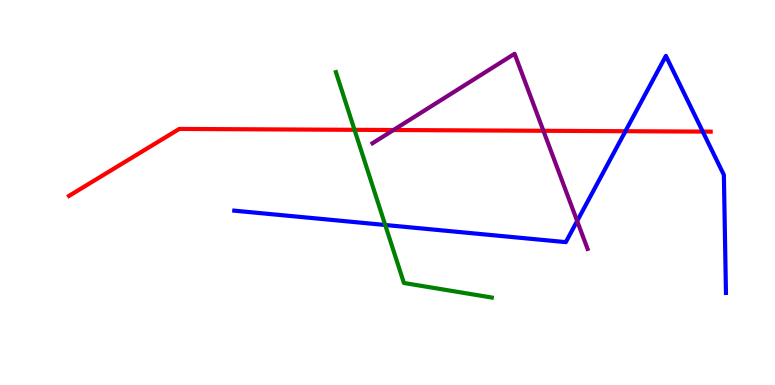[{'lines': ['blue', 'red'], 'intersections': [{'x': 8.07, 'y': 6.59}, {'x': 9.07, 'y': 6.58}]}, {'lines': ['green', 'red'], 'intersections': [{'x': 4.57, 'y': 6.63}]}, {'lines': ['purple', 'red'], 'intersections': [{'x': 5.08, 'y': 6.62}, {'x': 7.01, 'y': 6.6}]}, {'lines': ['blue', 'green'], 'intersections': [{'x': 4.97, 'y': 4.16}]}, {'lines': ['blue', 'purple'], 'intersections': [{'x': 7.45, 'y': 4.26}]}, {'lines': ['green', 'purple'], 'intersections': []}]